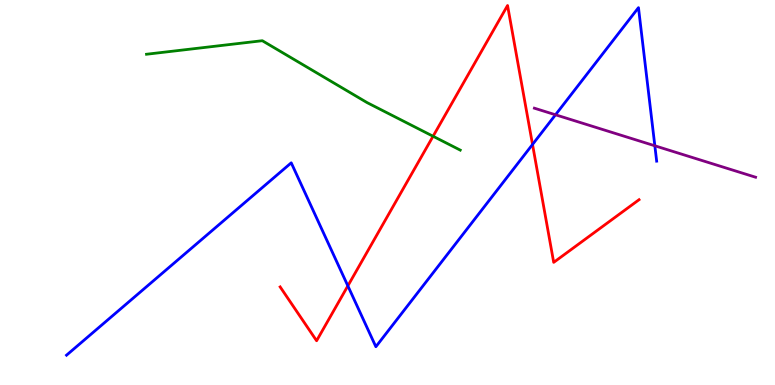[{'lines': ['blue', 'red'], 'intersections': [{'x': 4.49, 'y': 2.57}, {'x': 6.87, 'y': 6.25}]}, {'lines': ['green', 'red'], 'intersections': [{'x': 5.59, 'y': 6.46}]}, {'lines': ['purple', 'red'], 'intersections': []}, {'lines': ['blue', 'green'], 'intersections': []}, {'lines': ['blue', 'purple'], 'intersections': [{'x': 7.17, 'y': 7.02}, {'x': 8.45, 'y': 6.21}]}, {'lines': ['green', 'purple'], 'intersections': []}]